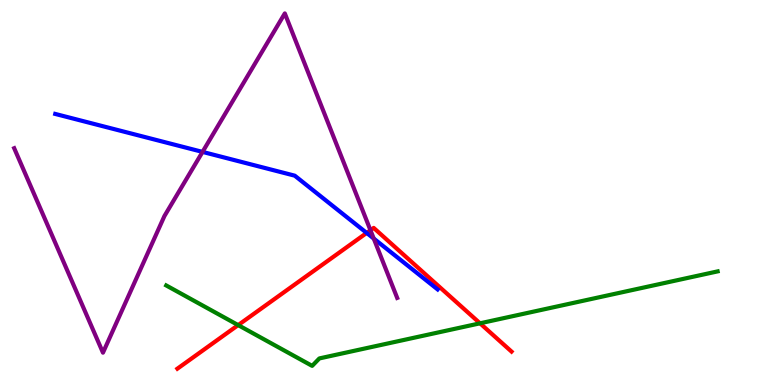[{'lines': ['blue', 'red'], 'intersections': [{'x': 4.73, 'y': 3.95}]}, {'lines': ['green', 'red'], 'intersections': [{'x': 3.07, 'y': 1.56}, {'x': 6.19, 'y': 1.6}]}, {'lines': ['purple', 'red'], 'intersections': [{'x': 4.78, 'y': 4.02}]}, {'lines': ['blue', 'green'], 'intersections': []}, {'lines': ['blue', 'purple'], 'intersections': [{'x': 2.61, 'y': 6.05}, {'x': 4.82, 'y': 3.8}]}, {'lines': ['green', 'purple'], 'intersections': []}]